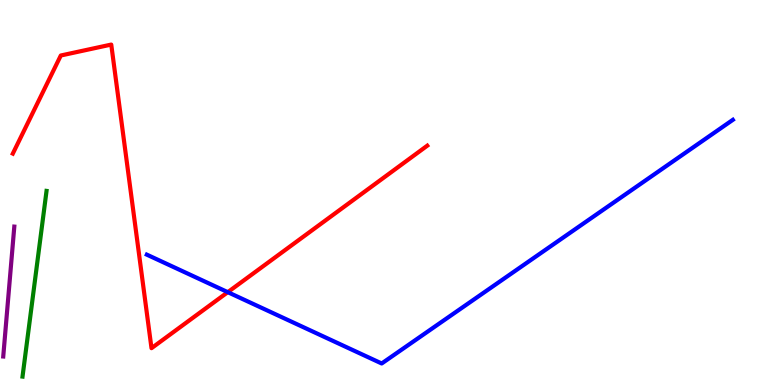[{'lines': ['blue', 'red'], 'intersections': [{'x': 2.94, 'y': 2.41}]}, {'lines': ['green', 'red'], 'intersections': []}, {'lines': ['purple', 'red'], 'intersections': []}, {'lines': ['blue', 'green'], 'intersections': []}, {'lines': ['blue', 'purple'], 'intersections': []}, {'lines': ['green', 'purple'], 'intersections': []}]